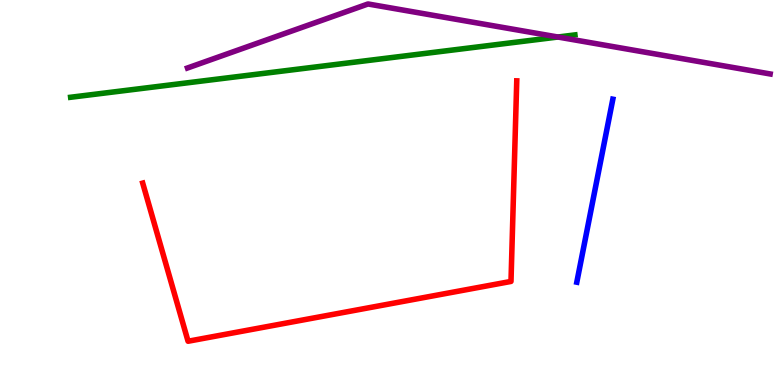[{'lines': ['blue', 'red'], 'intersections': []}, {'lines': ['green', 'red'], 'intersections': []}, {'lines': ['purple', 'red'], 'intersections': []}, {'lines': ['blue', 'green'], 'intersections': []}, {'lines': ['blue', 'purple'], 'intersections': []}, {'lines': ['green', 'purple'], 'intersections': [{'x': 7.2, 'y': 9.04}]}]